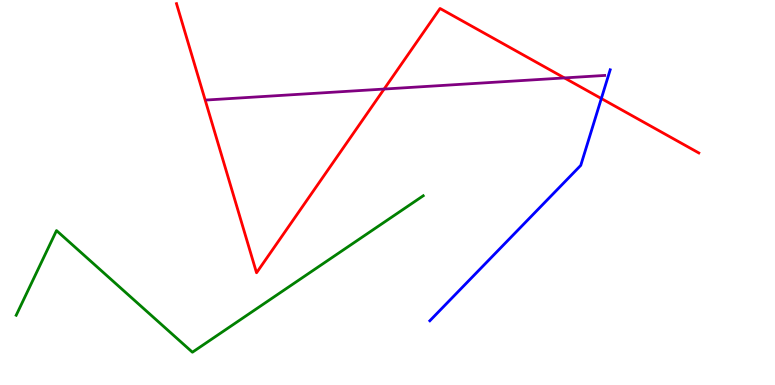[{'lines': ['blue', 'red'], 'intersections': [{'x': 7.76, 'y': 7.44}]}, {'lines': ['green', 'red'], 'intersections': []}, {'lines': ['purple', 'red'], 'intersections': [{'x': 4.96, 'y': 7.69}, {'x': 7.28, 'y': 7.98}]}, {'lines': ['blue', 'green'], 'intersections': []}, {'lines': ['blue', 'purple'], 'intersections': []}, {'lines': ['green', 'purple'], 'intersections': []}]